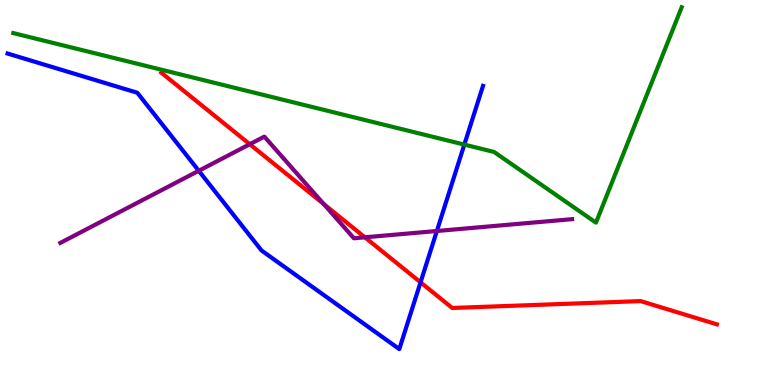[{'lines': ['blue', 'red'], 'intersections': [{'x': 5.43, 'y': 2.67}]}, {'lines': ['green', 'red'], 'intersections': []}, {'lines': ['purple', 'red'], 'intersections': [{'x': 3.22, 'y': 6.25}, {'x': 4.18, 'y': 4.7}, {'x': 4.71, 'y': 3.84}]}, {'lines': ['blue', 'green'], 'intersections': [{'x': 5.99, 'y': 6.24}]}, {'lines': ['blue', 'purple'], 'intersections': [{'x': 2.56, 'y': 5.56}, {'x': 5.64, 'y': 4.0}]}, {'lines': ['green', 'purple'], 'intersections': []}]